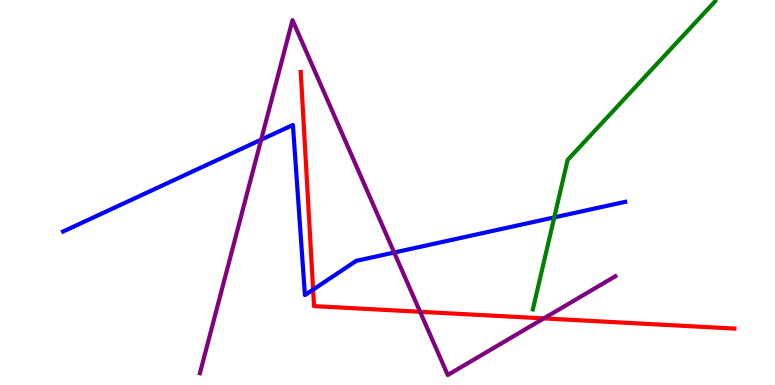[{'lines': ['blue', 'red'], 'intersections': [{'x': 4.04, 'y': 2.48}]}, {'lines': ['green', 'red'], 'intersections': []}, {'lines': ['purple', 'red'], 'intersections': [{'x': 5.42, 'y': 1.9}, {'x': 7.02, 'y': 1.73}]}, {'lines': ['blue', 'green'], 'intersections': [{'x': 7.15, 'y': 4.35}]}, {'lines': ['blue', 'purple'], 'intersections': [{'x': 3.37, 'y': 6.37}, {'x': 5.09, 'y': 3.44}]}, {'lines': ['green', 'purple'], 'intersections': []}]